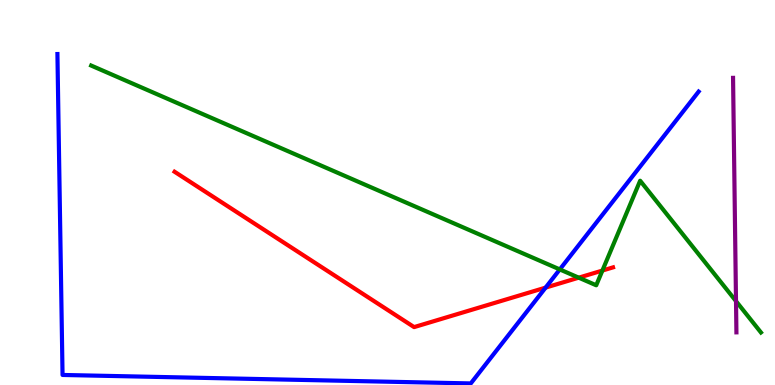[{'lines': ['blue', 'red'], 'intersections': [{'x': 7.04, 'y': 2.53}]}, {'lines': ['green', 'red'], 'intersections': [{'x': 7.47, 'y': 2.79}, {'x': 7.77, 'y': 2.97}]}, {'lines': ['purple', 'red'], 'intersections': []}, {'lines': ['blue', 'green'], 'intersections': [{'x': 7.22, 'y': 3.0}]}, {'lines': ['blue', 'purple'], 'intersections': []}, {'lines': ['green', 'purple'], 'intersections': [{'x': 9.5, 'y': 2.18}]}]